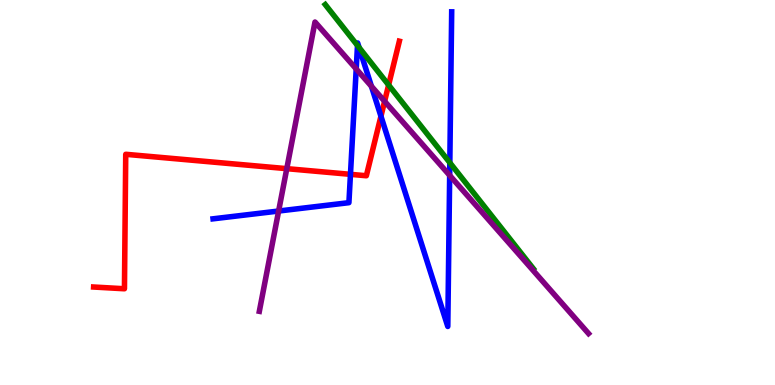[{'lines': ['blue', 'red'], 'intersections': [{'x': 4.52, 'y': 5.47}, {'x': 4.92, 'y': 6.98}]}, {'lines': ['green', 'red'], 'intersections': [{'x': 5.01, 'y': 7.79}]}, {'lines': ['purple', 'red'], 'intersections': [{'x': 3.7, 'y': 5.62}, {'x': 4.96, 'y': 7.37}]}, {'lines': ['blue', 'green'], 'intersections': [{'x': 4.61, 'y': 8.82}, {'x': 4.63, 'y': 8.77}, {'x': 5.8, 'y': 5.77}]}, {'lines': ['blue', 'purple'], 'intersections': [{'x': 3.6, 'y': 4.52}, {'x': 4.6, 'y': 8.21}, {'x': 4.79, 'y': 7.76}, {'x': 5.8, 'y': 5.44}]}, {'lines': ['green', 'purple'], 'intersections': []}]